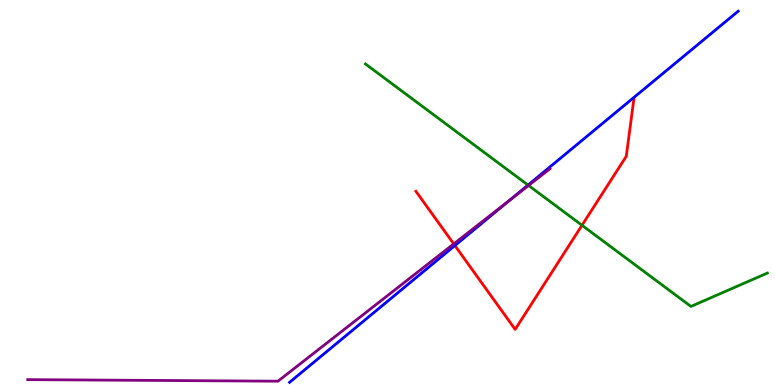[{'lines': ['blue', 'red'], 'intersections': [{'x': 5.87, 'y': 3.62}]}, {'lines': ['green', 'red'], 'intersections': [{'x': 7.51, 'y': 4.15}]}, {'lines': ['purple', 'red'], 'intersections': [{'x': 5.85, 'y': 3.66}]}, {'lines': ['blue', 'green'], 'intersections': [{'x': 6.81, 'y': 5.19}]}, {'lines': ['blue', 'purple'], 'intersections': [{'x': 6.58, 'y': 4.8}]}, {'lines': ['green', 'purple'], 'intersections': [{'x': 6.82, 'y': 5.18}]}]